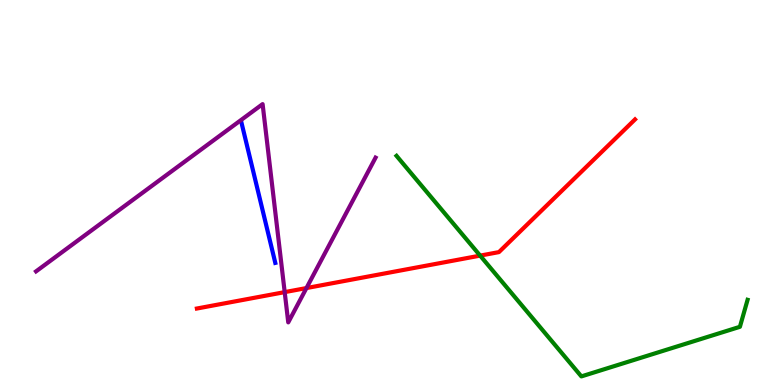[{'lines': ['blue', 'red'], 'intersections': []}, {'lines': ['green', 'red'], 'intersections': [{'x': 6.2, 'y': 3.36}]}, {'lines': ['purple', 'red'], 'intersections': [{'x': 3.67, 'y': 2.41}, {'x': 3.95, 'y': 2.52}]}, {'lines': ['blue', 'green'], 'intersections': []}, {'lines': ['blue', 'purple'], 'intersections': []}, {'lines': ['green', 'purple'], 'intersections': []}]